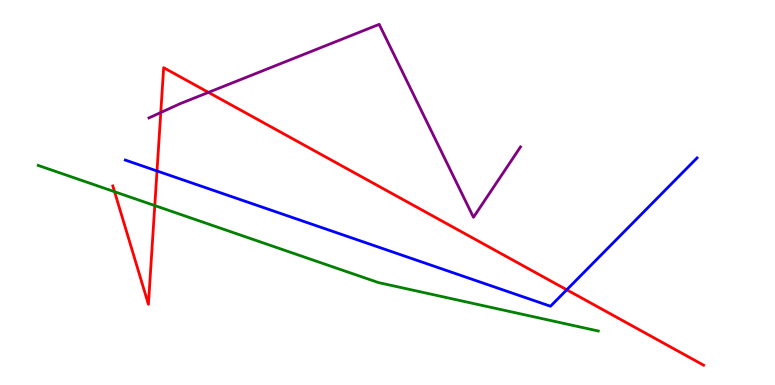[{'lines': ['blue', 'red'], 'intersections': [{'x': 2.03, 'y': 5.56}, {'x': 7.31, 'y': 2.47}]}, {'lines': ['green', 'red'], 'intersections': [{'x': 1.48, 'y': 5.02}, {'x': 2.0, 'y': 4.66}]}, {'lines': ['purple', 'red'], 'intersections': [{'x': 2.07, 'y': 7.08}, {'x': 2.69, 'y': 7.6}]}, {'lines': ['blue', 'green'], 'intersections': []}, {'lines': ['blue', 'purple'], 'intersections': []}, {'lines': ['green', 'purple'], 'intersections': []}]